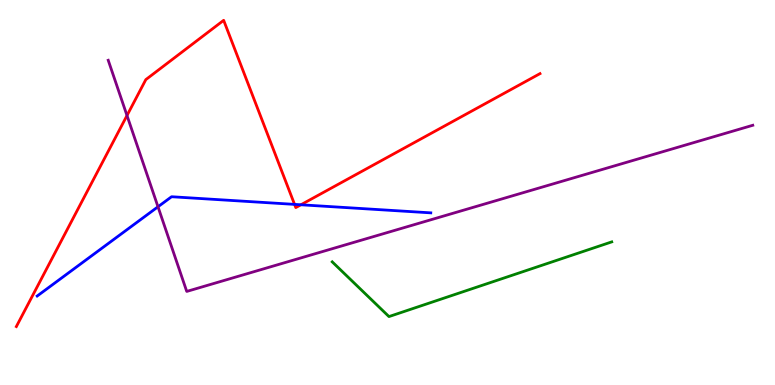[{'lines': ['blue', 'red'], 'intersections': [{'x': 3.8, 'y': 4.69}, {'x': 3.88, 'y': 4.68}]}, {'lines': ['green', 'red'], 'intersections': []}, {'lines': ['purple', 'red'], 'intersections': [{'x': 1.64, 'y': 7.0}]}, {'lines': ['blue', 'green'], 'intersections': []}, {'lines': ['blue', 'purple'], 'intersections': [{'x': 2.04, 'y': 4.63}]}, {'lines': ['green', 'purple'], 'intersections': []}]